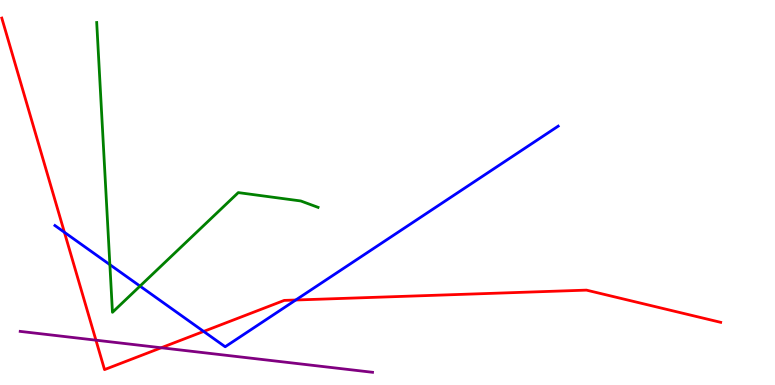[{'lines': ['blue', 'red'], 'intersections': [{'x': 0.831, 'y': 3.97}, {'x': 2.63, 'y': 1.39}, {'x': 3.82, 'y': 2.21}]}, {'lines': ['green', 'red'], 'intersections': []}, {'lines': ['purple', 'red'], 'intersections': [{'x': 1.24, 'y': 1.16}, {'x': 2.08, 'y': 0.967}]}, {'lines': ['blue', 'green'], 'intersections': [{'x': 1.42, 'y': 3.13}, {'x': 1.81, 'y': 2.57}]}, {'lines': ['blue', 'purple'], 'intersections': []}, {'lines': ['green', 'purple'], 'intersections': []}]